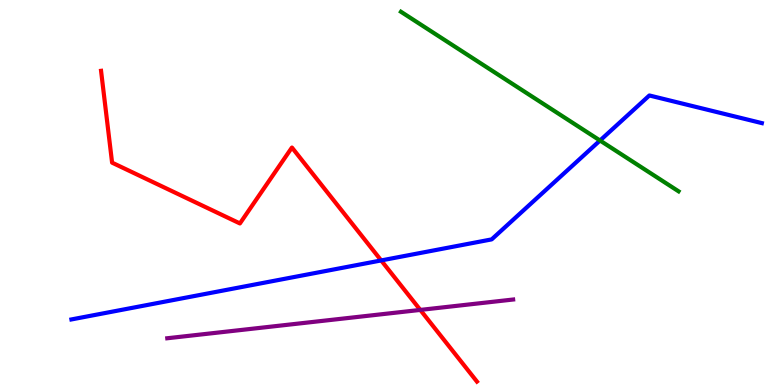[{'lines': ['blue', 'red'], 'intersections': [{'x': 4.92, 'y': 3.24}]}, {'lines': ['green', 'red'], 'intersections': []}, {'lines': ['purple', 'red'], 'intersections': [{'x': 5.42, 'y': 1.95}]}, {'lines': ['blue', 'green'], 'intersections': [{'x': 7.74, 'y': 6.35}]}, {'lines': ['blue', 'purple'], 'intersections': []}, {'lines': ['green', 'purple'], 'intersections': []}]